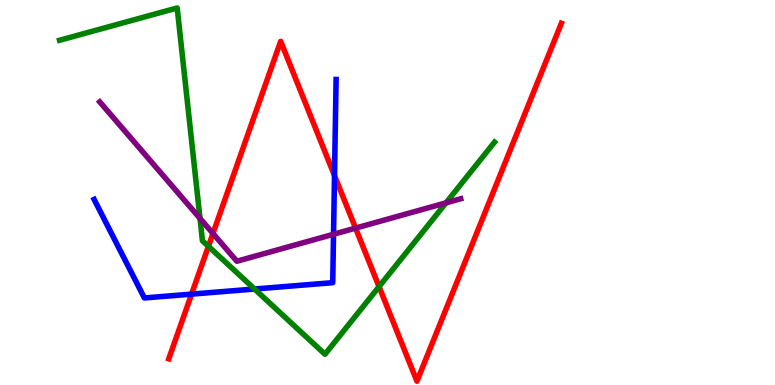[{'lines': ['blue', 'red'], 'intersections': [{'x': 2.47, 'y': 2.36}, {'x': 4.32, 'y': 5.44}]}, {'lines': ['green', 'red'], 'intersections': [{'x': 2.69, 'y': 3.6}, {'x': 4.89, 'y': 2.55}]}, {'lines': ['purple', 'red'], 'intersections': [{'x': 2.75, 'y': 3.94}, {'x': 4.59, 'y': 4.08}]}, {'lines': ['blue', 'green'], 'intersections': [{'x': 3.28, 'y': 2.49}]}, {'lines': ['blue', 'purple'], 'intersections': [{'x': 4.3, 'y': 3.92}]}, {'lines': ['green', 'purple'], 'intersections': [{'x': 2.58, 'y': 4.33}, {'x': 5.75, 'y': 4.73}]}]